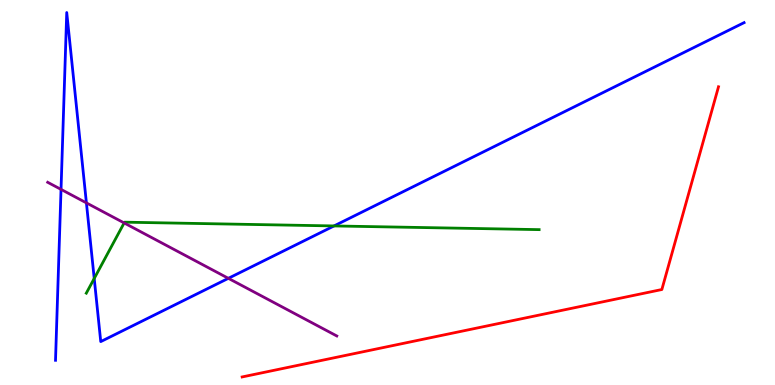[{'lines': ['blue', 'red'], 'intersections': []}, {'lines': ['green', 'red'], 'intersections': []}, {'lines': ['purple', 'red'], 'intersections': []}, {'lines': ['blue', 'green'], 'intersections': [{'x': 1.22, 'y': 2.77}, {'x': 4.31, 'y': 4.13}]}, {'lines': ['blue', 'purple'], 'intersections': [{'x': 0.787, 'y': 5.08}, {'x': 1.11, 'y': 4.73}, {'x': 2.95, 'y': 2.77}]}, {'lines': ['green', 'purple'], 'intersections': [{'x': 1.6, 'y': 4.21}]}]